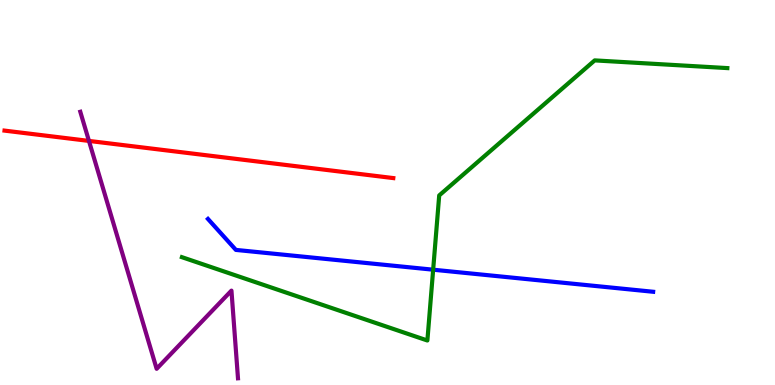[{'lines': ['blue', 'red'], 'intersections': []}, {'lines': ['green', 'red'], 'intersections': []}, {'lines': ['purple', 'red'], 'intersections': [{'x': 1.15, 'y': 6.34}]}, {'lines': ['blue', 'green'], 'intersections': [{'x': 5.59, 'y': 2.99}]}, {'lines': ['blue', 'purple'], 'intersections': []}, {'lines': ['green', 'purple'], 'intersections': []}]